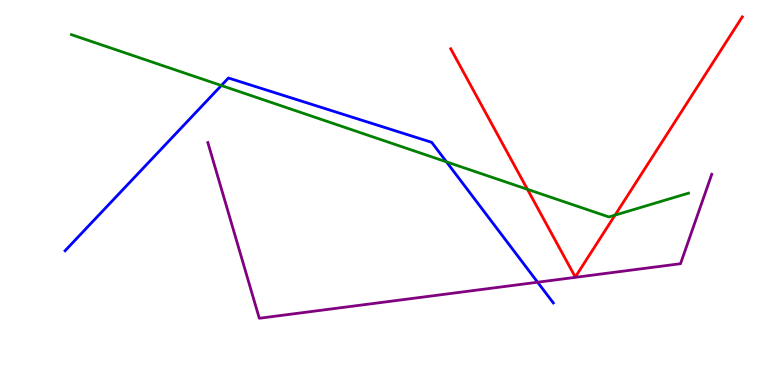[{'lines': ['blue', 'red'], 'intersections': []}, {'lines': ['green', 'red'], 'intersections': [{'x': 6.81, 'y': 5.08}, {'x': 7.94, 'y': 4.41}]}, {'lines': ['purple', 'red'], 'intersections': []}, {'lines': ['blue', 'green'], 'intersections': [{'x': 2.86, 'y': 7.78}, {'x': 5.76, 'y': 5.8}]}, {'lines': ['blue', 'purple'], 'intersections': [{'x': 6.94, 'y': 2.67}]}, {'lines': ['green', 'purple'], 'intersections': []}]